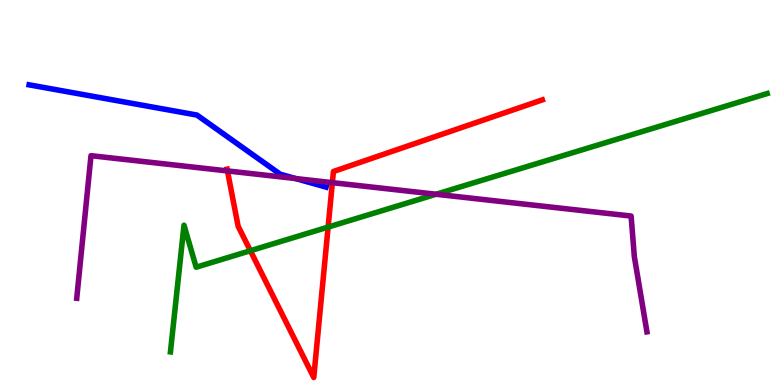[{'lines': ['blue', 'red'], 'intersections': []}, {'lines': ['green', 'red'], 'intersections': [{'x': 3.23, 'y': 3.49}, {'x': 4.23, 'y': 4.1}]}, {'lines': ['purple', 'red'], 'intersections': [{'x': 2.93, 'y': 5.56}, {'x': 4.29, 'y': 5.26}]}, {'lines': ['blue', 'green'], 'intersections': []}, {'lines': ['blue', 'purple'], 'intersections': [{'x': 3.81, 'y': 5.36}]}, {'lines': ['green', 'purple'], 'intersections': [{'x': 5.63, 'y': 4.95}]}]